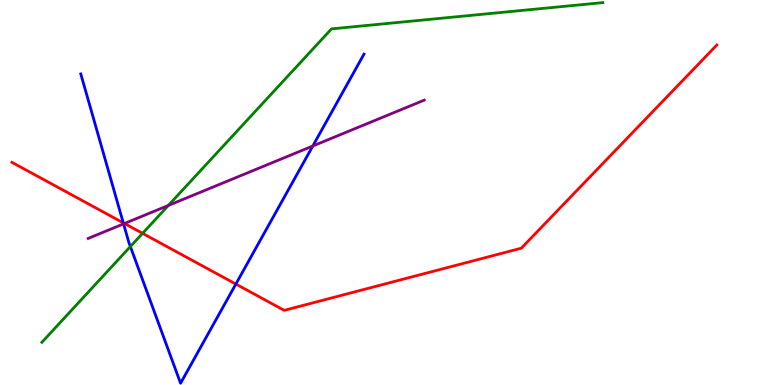[{'lines': ['blue', 'red'], 'intersections': [{'x': 1.59, 'y': 4.21}, {'x': 3.04, 'y': 2.62}]}, {'lines': ['green', 'red'], 'intersections': [{'x': 1.84, 'y': 3.94}]}, {'lines': ['purple', 'red'], 'intersections': [{'x': 1.61, 'y': 4.19}]}, {'lines': ['blue', 'green'], 'intersections': [{'x': 1.68, 'y': 3.6}]}, {'lines': ['blue', 'purple'], 'intersections': [{'x': 1.59, 'y': 4.19}, {'x': 4.04, 'y': 6.21}]}, {'lines': ['green', 'purple'], 'intersections': [{'x': 2.17, 'y': 4.66}]}]